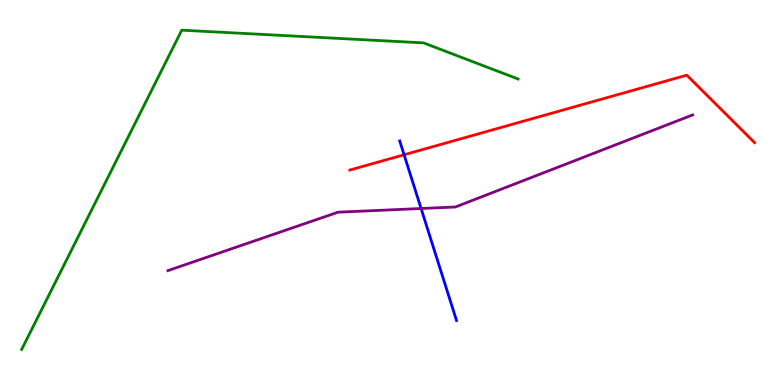[{'lines': ['blue', 'red'], 'intersections': [{'x': 5.21, 'y': 5.98}]}, {'lines': ['green', 'red'], 'intersections': []}, {'lines': ['purple', 'red'], 'intersections': []}, {'lines': ['blue', 'green'], 'intersections': []}, {'lines': ['blue', 'purple'], 'intersections': [{'x': 5.43, 'y': 4.58}]}, {'lines': ['green', 'purple'], 'intersections': []}]